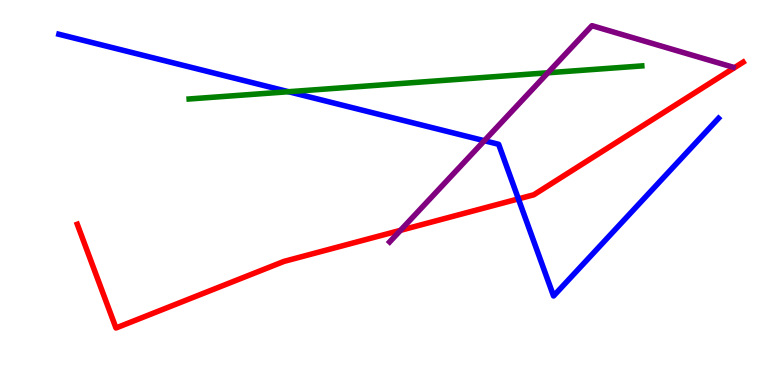[{'lines': ['blue', 'red'], 'intersections': [{'x': 6.69, 'y': 4.83}]}, {'lines': ['green', 'red'], 'intersections': []}, {'lines': ['purple', 'red'], 'intersections': [{'x': 5.17, 'y': 4.02}]}, {'lines': ['blue', 'green'], 'intersections': [{'x': 3.72, 'y': 7.62}]}, {'lines': ['blue', 'purple'], 'intersections': [{'x': 6.25, 'y': 6.35}]}, {'lines': ['green', 'purple'], 'intersections': [{'x': 7.07, 'y': 8.11}]}]